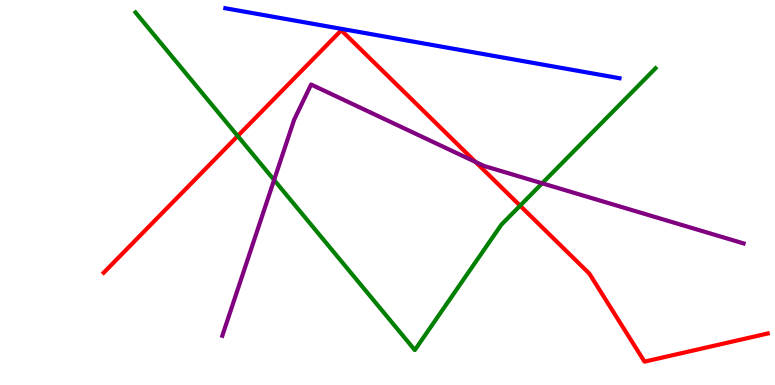[{'lines': ['blue', 'red'], 'intersections': []}, {'lines': ['green', 'red'], 'intersections': [{'x': 3.07, 'y': 6.47}, {'x': 6.71, 'y': 4.66}]}, {'lines': ['purple', 'red'], 'intersections': [{'x': 6.14, 'y': 5.79}]}, {'lines': ['blue', 'green'], 'intersections': []}, {'lines': ['blue', 'purple'], 'intersections': []}, {'lines': ['green', 'purple'], 'intersections': [{'x': 3.54, 'y': 5.32}, {'x': 7.0, 'y': 5.24}]}]